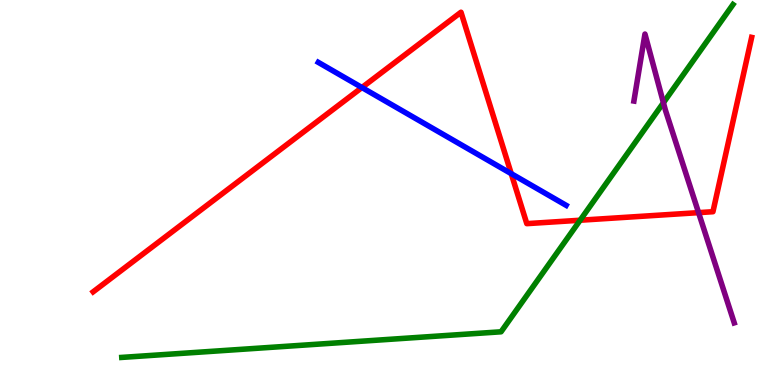[{'lines': ['blue', 'red'], 'intersections': [{'x': 4.67, 'y': 7.73}, {'x': 6.6, 'y': 5.49}]}, {'lines': ['green', 'red'], 'intersections': [{'x': 7.49, 'y': 4.28}]}, {'lines': ['purple', 'red'], 'intersections': [{'x': 9.01, 'y': 4.48}]}, {'lines': ['blue', 'green'], 'intersections': []}, {'lines': ['blue', 'purple'], 'intersections': []}, {'lines': ['green', 'purple'], 'intersections': [{'x': 8.56, 'y': 7.33}]}]